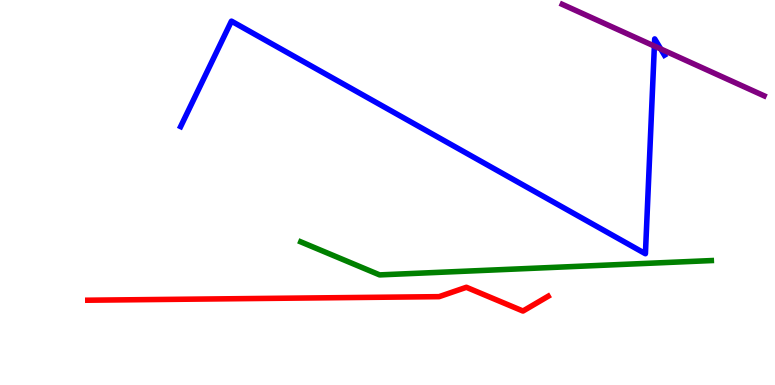[{'lines': ['blue', 'red'], 'intersections': []}, {'lines': ['green', 'red'], 'intersections': []}, {'lines': ['purple', 'red'], 'intersections': []}, {'lines': ['blue', 'green'], 'intersections': []}, {'lines': ['blue', 'purple'], 'intersections': [{'x': 8.44, 'y': 8.8}, {'x': 8.53, 'y': 8.73}]}, {'lines': ['green', 'purple'], 'intersections': []}]